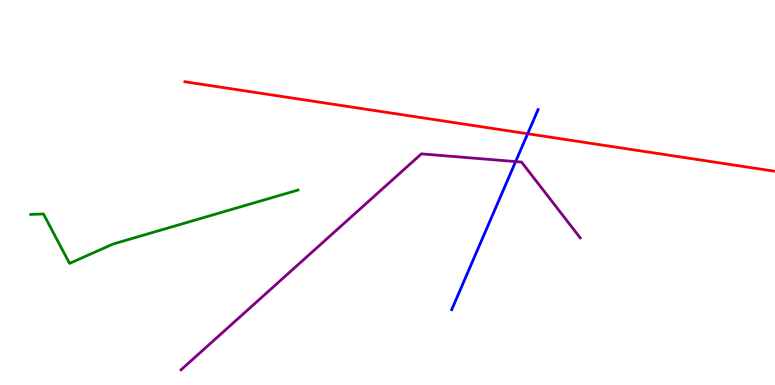[{'lines': ['blue', 'red'], 'intersections': [{'x': 6.81, 'y': 6.53}]}, {'lines': ['green', 'red'], 'intersections': []}, {'lines': ['purple', 'red'], 'intersections': []}, {'lines': ['blue', 'green'], 'intersections': []}, {'lines': ['blue', 'purple'], 'intersections': [{'x': 6.65, 'y': 5.8}]}, {'lines': ['green', 'purple'], 'intersections': []}]